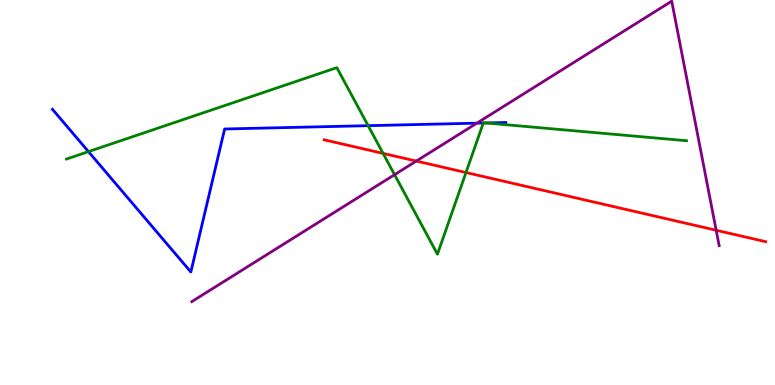[{'lines': ['blue', 'red'], 'intersections': []}, {'lines': ['green', 'red'], 'intersections': [{'x': 4.94, 'y': 6.02}, {'x': 6.01, 'y': 5.52}]}, {'lines': ['purple', 'red'], 'intersections': [{'x': 5.37, 'y': 5.82}, {'x': 9.24, 'y': 4.02}]}, {'lines': ['blue', 'green'], 'intersections': [{'x': 1.14, 'y': 6.06}, {'x': 4.75, 'y': 6.74}, {'x': 6.24, 'y': 6.81}, {'x': 6.27, 'y': 6.81}]}, {'lines': ['blue', 'purple'], 'intersections': [{'x': 6.15, 'y': 6.8}]}, {'lines': ['green', 'purple'], 'intersections': [{'x': 5.09, 'y': 5.46}]}]